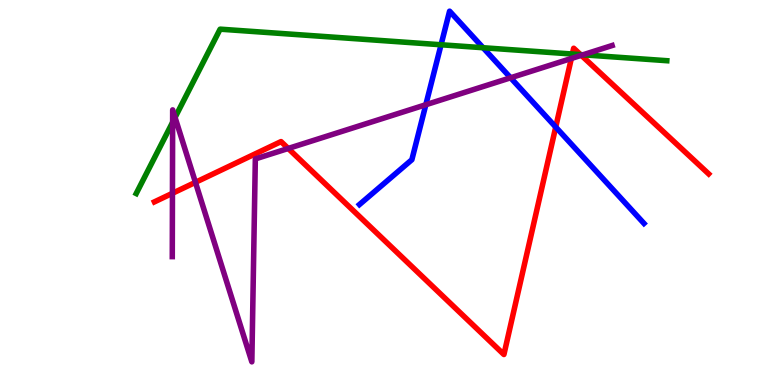[{'lines': ['blue', 'red'], 'intersections': [{'x': 7.17, 'y': 6.7}]}, {'lines': ['green', 'red'], 'intersections': [{'x': 7.39, 'y': 8.6}, {'x': 7.49, 'y': 8.58}]}, {'lines': ['purple', 'red'], 'intersections': [{'x': 2.23, 'y': 4.98}, {'x': 2.52, 'y': 5.26}, {'x': 3.72, 'y': 6.14}, {'x': 7.37, 'y': 8.48}, {'x': 7.5, 'y': 8.56}]}, {'lines': ['blue', 'green'], 'intersections': [{'x': 5.69, 'y': 8.84}, {'x': 6.23, 'y': 8.76}]}, {'lines': ['blue', 'purple'], 'intersections': [{'x': 5.49, 'y': 7.28}, {'x': 6.59, 'y': 7.98}]}, {'lines': ['green', 'purple'], 'intersections': [{'x': 2.23, 'y': 6.83}, {'x': 2.26, 'y': 6.95}, {'x': 7.52, 'y': 8.58}]}]